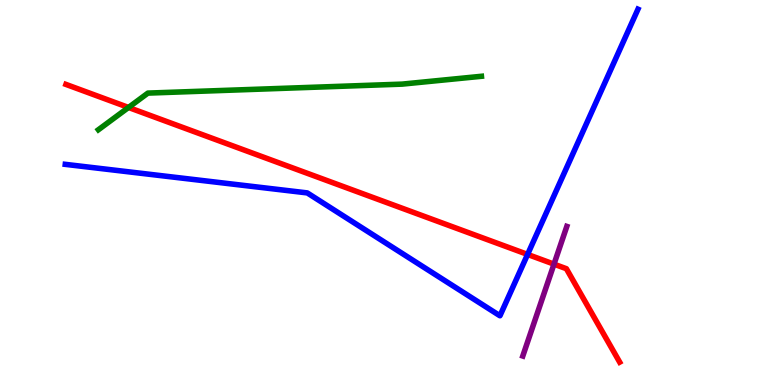[{'lines': ['blue', 'red'], 'intersections': [{'x': 6.81, 'y': 3.39}]}, {'lines': ['green', 'red'], 'intersections': [{'x': 1.66, 'y': 7.21}]}, {'lines': ['purple', 'red'], 'intersections': [{'x': 7.15, 'y': 3.14}]}, {'lines': ['blue', 'green'], 'intersections': []}, {'lines': ['blue', 'purple'], 'intersections': []}, {'lines': ['green', 'purple'], 'intersections': []}]